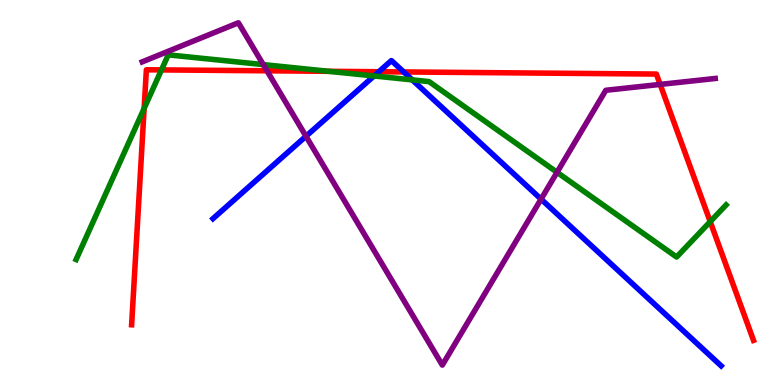[{'lines': ['blue', 'red'], 'intersections': [{'x': 4.89, 'y': 8.14}, {'x': 5.21, 'y': 8.13}]}, {'lines': ['green', 'red'], 'intersections': [{'x': 1.86, 'y': 7.18}, {'x': 2.08, 'y': 8.18}, {'x': 4.24, 'y': 8.15}, {'x': 9.16, 'y': 4.24}]}, {'lines': ['purple', 'red'], 'intersections': [{'x': 3.44, 'y': 8.16}, {'x': 8.52, 'y': 7.81}]}, {'lines': ['blue', 'green'], 'intersections': [{'x': 4.83, 'y': 8.03}, {'x': 5.32, 'y': 7.93}]}, {'lines': ['blue', 'purple'], 'intersections': [{'x': 3.95, 'y': 6.46}, {'x': 6.98, 'y': 4.83}]}, {'lines': ['green', 'purple'], 'intersections': [{'x': 3.4, 'y': 8.32}, {'x': 7.19, 'y': 5.52}]}]